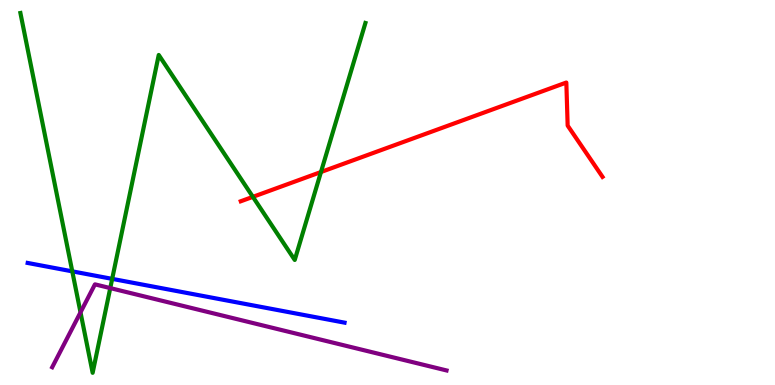[{'lines': ['blue', 'red'], 'intersections': []}, {'lines': ['green', 'red'], 'intersections': [{'x': 3.26, 'y': 4.89}, {'x': 4.14, 'y': 5.53}]}, {'lines': ['purple', 'red'], 'intersections': []}, {'lines': ['blue', 'green'], 'intersections': [{'x': 0.933, 'y': 2.95}, {'x': 1.45, 'y': 2.76}]}, {'lines': ['blue', 'purple'], 'intersections': []}, {'lines': ['green', 'purple'], 'intersections': [{'x': 1.04, 'y': 1.89}, {'x': 1.42, 'y': 2.52}]}]